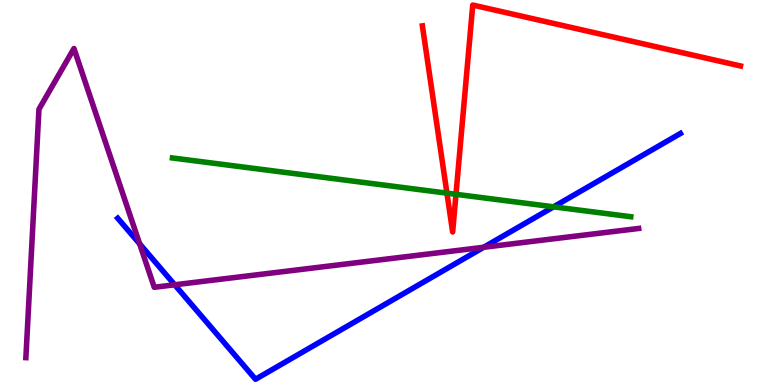[{'lines': ['blue', 'red'], 'intersections': []}, {'lines': ['green', 'red'], 'intersections': [{'x': 5.77, 'y': 4.98}, {'x': 5.88, 'y': 4.95}]}, {'lines': ['purple', 'red'], 'intersections': []}, {'lines': ['blue', 'green'], 'intersections': [{'x': 7.14, 'y': 4.63}]}, {'lines': ['blue', 'purple'], 'intersections': [{'x': 1.8, 'y': 3.67}, {'x': 2.25, 'y': 2.6}, {'x': 6.24, 'y': 3.58}]}, {'lines': ['green', 'purple'], 'intersections': []}]